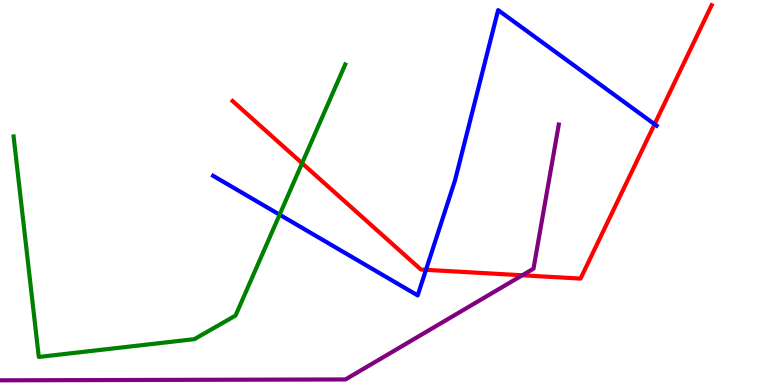[{'lines': ['blue', 'red'], 'intersections': [{'x': 5.5, 'y': 2.99}, {'x': 8.45, 'y': 6.77}]}, {'lines': ['green', 'red'], 'intersections': [{'x': 3.9, 'y': 5.76}]}, {'lines': ['purple', 'red'], 'intersections': [{'x': 6.74, 'y': 2.85}]}, {'lines': ['blue', 'green'], 'intersections': [{'x': 3.61, 'y': 4.42}]}, {'lines': ['blue', 'purple'], 'intersections': []}, {'lines': ['green', 'purple'], 'intersections': []}]